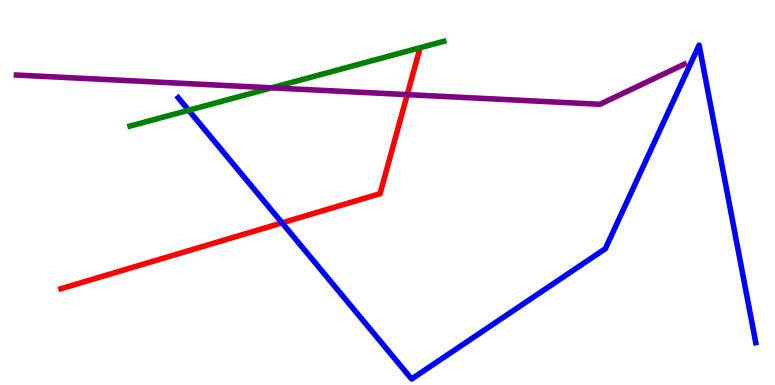[{'lines': ['blue', 'red'], 'intersections': [{'x': 3.64, 'y': 4.21}]}, {'lines': ['green', 'red'], 'intersections': []}, {'lines': ['purple', 'red'], 'intersections': [{'x': 5.25, 'y': 7.54}]}, {'lines': ['blue', 'green'], 'intersections': [{'x': 2.43, 'y': 7.14}]}, {'lines': ['blue', 'purple'], 'intersections': []}, {'lines': ['green', 'purple'], 'intersections': [{'x': 3.51, 'y': 7.72}]}]